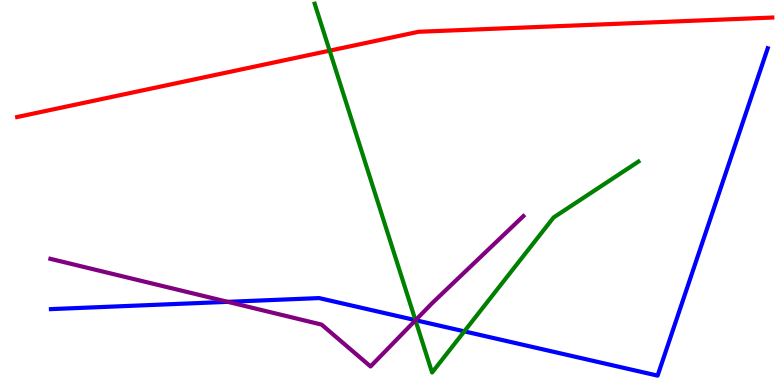[{'lines': ['blue', 'red'], 'intersections': []}, {'lines': ['green', 'red'], 'intersections': [{'x': 4.25, 'y': 8.68}]}, {'lines': ['purple', 'red'], 'intersections': []}, {'lines': ['blue', 'green'], 'intersections': [{'x': 5.36, 'y': 1.68}, {'x': 5.99, 'y': 1.39}]}, {'lines': ['blue', 'purple'], 'intersections': [{'x': 2.94, 'y': 2.16}, {'x': 5.36, 'y': 1.68}]}, {'lines': ['green', 'purple'], 'intersections': [{'x': 5.36, 'y': 1.68}]}]